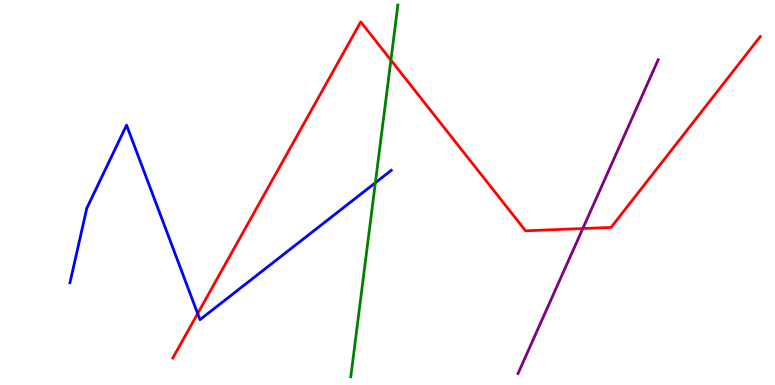[{'lines': ['blue', 'red'], 'intersections': [{'x': 2.55, 'y': 1.86}]}, {'lines': ['green', 'red'], 'intersections': [{'x': 5.04, 'y': 8.44}]}, {'lines': ['purple', 'red'], 'intersections': [{'x': 7.52, 'y': 4.06}]}, {'lines': ['blue', 'green'], 'intersections': [{'x': 4.84, 'y': 5.25}]}, {'lines': ['blue', 'purple'], 'intersections': []}, {'lines': ['green', 'purple'], 'intersections': []}]